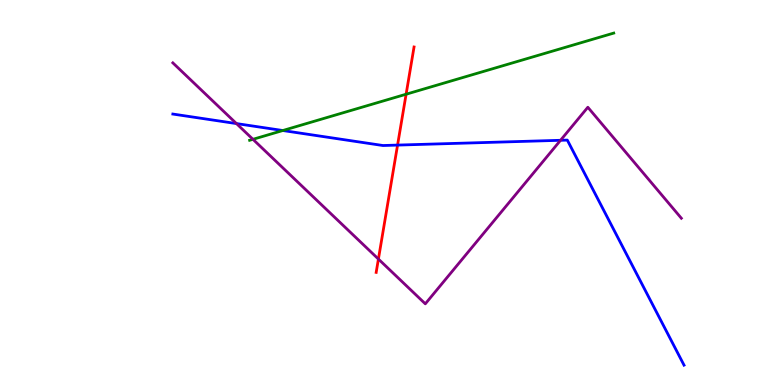[{'lines': ['blue', 'red'], 'intersections': [{'x': 5.13, 'y': 6.23}]}, {'lines': ['green', 'red'], 'intersections': [{'x': 5.24, 'y': 7.55}]}, {'lines': ['purple', 'red'], 'intersections': [{'x': 4.88, 'y': 3.27}]}, {'lines': ['blue', 'green'], 'intersections': [{'x': 3.65, 'y': 6.61}]}, {'lines': ['blue', 'purple'], 'intersections': [{'x': 3.05, 'y': 6.79}, {'x': 7.23, 'y': 6.36}]}, {'lines': ['green', 'purple'], 'intersections': [{'x': 3.26, 'y': 6.38}]}]